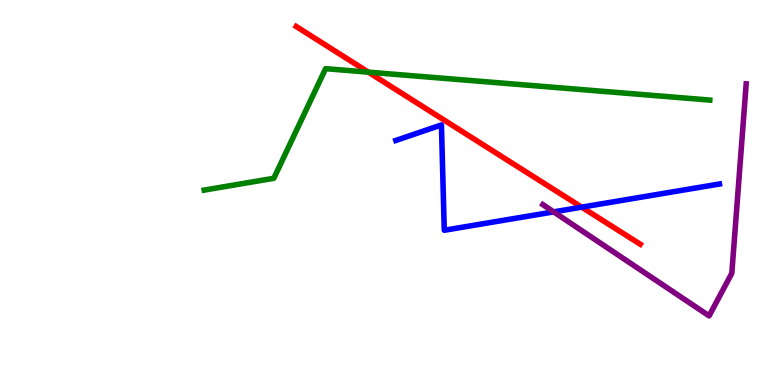[{'lines': ['blue', 'red'], 'intersections': [{'x': 7.51, 'y': 4.62}]}, {'lines': ['green', 'red'], 'intersections': [{'x': 4.75, 'y': 8.13}]}, {'lines': ['purple', 'red'], 'intersections': []}, {'lines': ['blue', 'green'], 'intersections': []}, {'lines': ['blue', 'purple'], 'intersections': [{'x': 7.14, 'y': 4.5}]}, {'lines': ['green', 'purple'], 'intersections': []}]